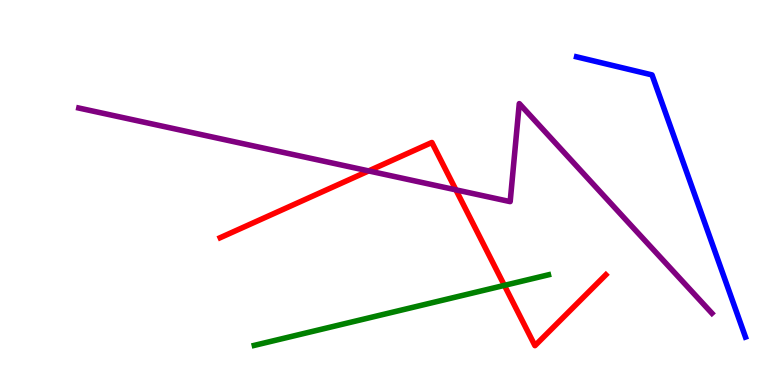[{'lines': ['blue', 'red'], 'intersections': []}, {'lines': ['green', 'red'], 'intersections': [{'x': 6.51, 'y': 2.59}]}, {'lines': ['purple', 'red'], 'intersections': [{'x': 4.76, 'y': 5.56}, {'x': 5.88, 'y': 5.07}]}, {'lines': ['blue', 'green'], 'intersections': []}, {'lines': ['blue', 'purple'], 'intersections': []}, {'lines': ['green', 'purple'], 'intersections': []}]